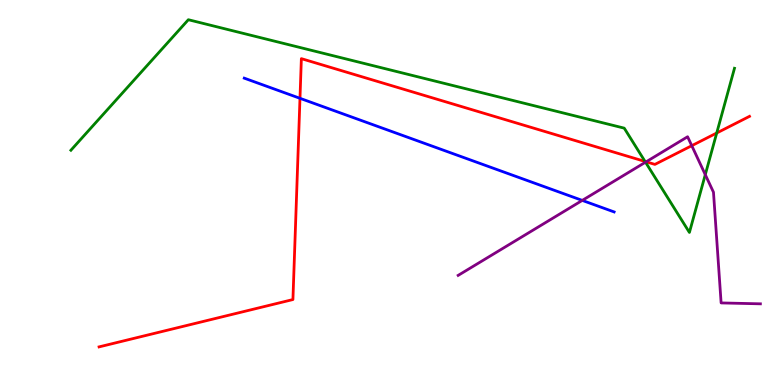[{'lines': ['blue', 'red'], 'intersections': [{'x': 3.87, 'y': 7.45}]}, {'lines': ['green', 'red'], 'intersections': [{'x': 8.32, 'y': 5.81}, {'x': 9.25, 'y': 6.55}]}, {'lines': ['purple', 'red'], 'intersections': [{'x': 8.34, 'y': 5.8}, {'x': 8.93, 'y': 6.22}]}, {'lines': ['blue', 'green'], 'intersections': []}, {'lines': ['blue', 'purple'], 'intersections': [{'x': 7.51, 'y': 4.79}]}, {'lines': ['green', 'purple'], 'intersections': [{'x': 8.33, 'y': 5.79}, {'x': 9.1, 'y': 5.46}]}]